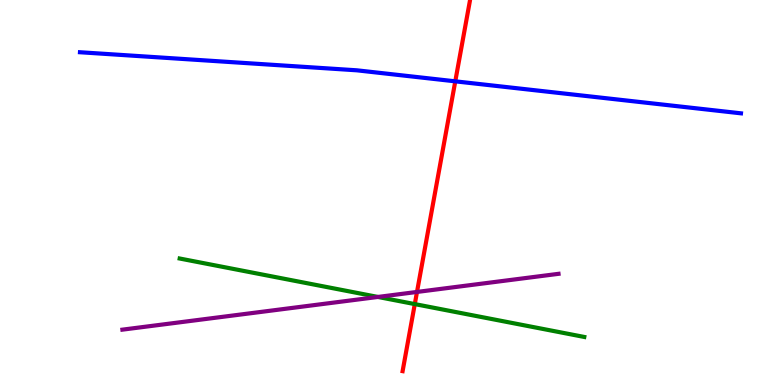[{'lines': ['blue', 'red'], 'intersections': [{'x': 5.87, 'y': 7.89}]}, {'lines': ['green', 'red'], 'intersections': [{'x': 5.35, 'y': 2.1}]}, {'lines': ['purple', 'red'], 'intersections': [{'x': 5.38, 'y': 2.42}]}, {'lines': ['blue', 'green'], 'intersections': []}, {'lines': ['blue', 'purple'], 'intersections': []}, {'lines': ['green', 'purple'], 'intersections': [{'x': 4.88, 'y': 2.29}]}]